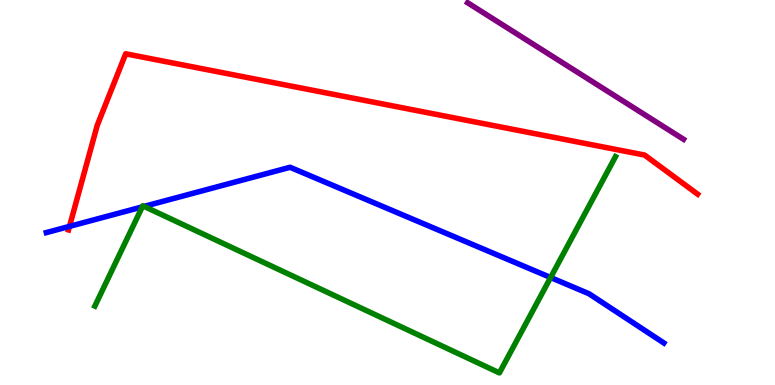[{'lines': ['blue', 'red'], 'intersections': [{'x': 0.897, 'y': 4.12}]}, {'lines': ['green', 'red'], 'intersections': []}, {'lines': ['purple', 'red'], 'intersections': []}, {'lines': ['blue', 'green'], 'intersections': [{'x': 1.84, 'y': 4.63}, {'x': 1.86, 'y': 4.64}, {'x': 7.1, 'y': 2.79}]}, {'lines': ['blue', 'purple'], 'intersections': []}, {'lines': ['green', 'purple'], 'intersections': []}]